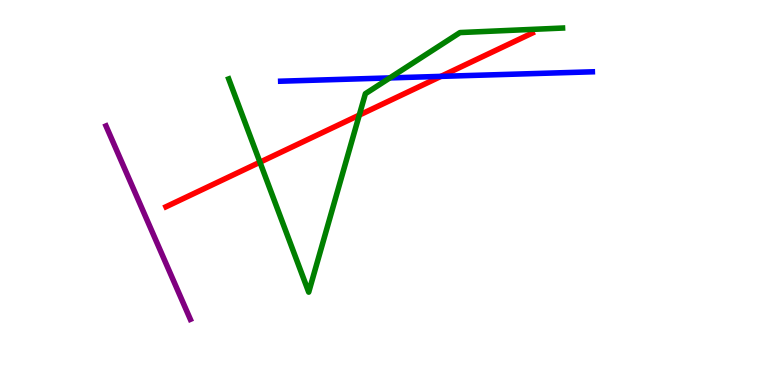[{'lines': ['blue', 'red'], 'intersections': [{'x': 5.69, 'y': 8.02}]}, {'lines': ['green', 'red'], 'intersections': [{'x': 3.35, 'y': 5.79}, {'x': 4.64, 'y': 7.01}]}, {'lines': ['purple', 'red'], 'intersections': []}, {'lines': ['blue', 'green'], 'intersections': [{'x': 5.03, 'y': 7.98}]}, {'lines': ['blue', 'purple'], 'intersections': []}, {'lines': ['green', 'purple'], 'intersections': []}]